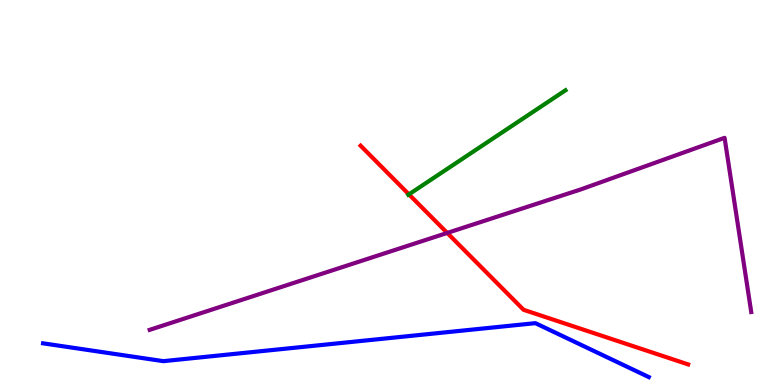[{'lines': ['blue', 'red'], 'intersections': []}, {'lines': ['green', 'red'], 'intersections': [{'x': 5.28, 'y': 4.95}]}, {'lines': ['purple', 'red'], 'intersections': [{'x': 5.77, 'y': 3.95}]}, {'lines': ['blue', 'green'], 'intersections': []}, {'lines': ['blue', 'purple'], 'intersections': []}, {'lines': ['green', 'purple'], 'intersections': []}]